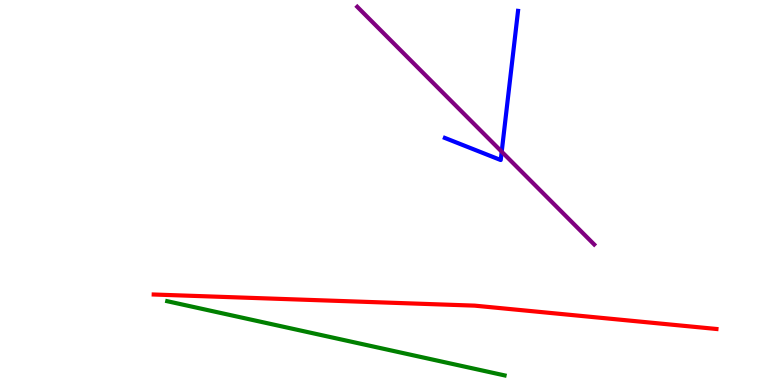[{'lines': ['blue', 'red'], 'intersections': []}, {'lines': ['green', 'red'], 'intersections': []}, {'lines': ['purple', 'red'], 'intersections': []}, {'lines': ['blue', 'green'], 'intersections': []}, {'lines': ['blue', 'purple'], 'intersections': [{'x': 6.47, 'y': 6.06}]}, {'lines': ['green', 'purple'], 'intersections': []}]